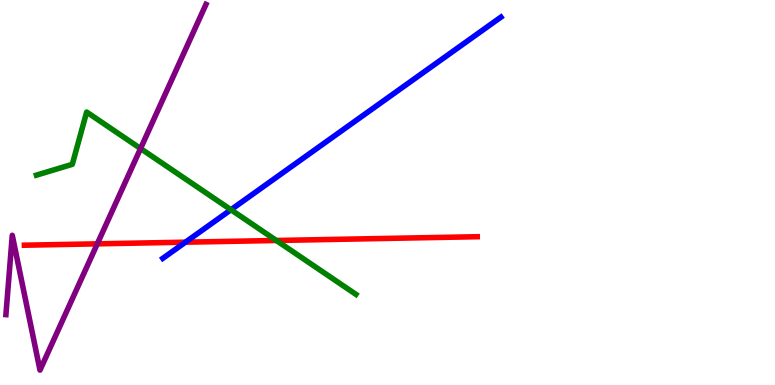[{'lines': ['blue', 'red'], 'intersections': [{'x': 2.39, 'y': 3.71}]}, {'lines': ['green', 'red'], 'intersections': [{'x': 3.57, 'y': 3.75}]}, {'lines': ['purple', 'red'], 'intersections': [{'x': 1.26, 'y': 3.67}]}, {'lines': ['blue', 'green'], 'intersections': [{'x': 2.98, 'y': 4.55}]}, {'lines': ['blue', 'purple'], 'intersections': []}, {'lines': ['green', 'purple'], 'intersections': [{'x': 1.81, 'y': 6.14}]}]